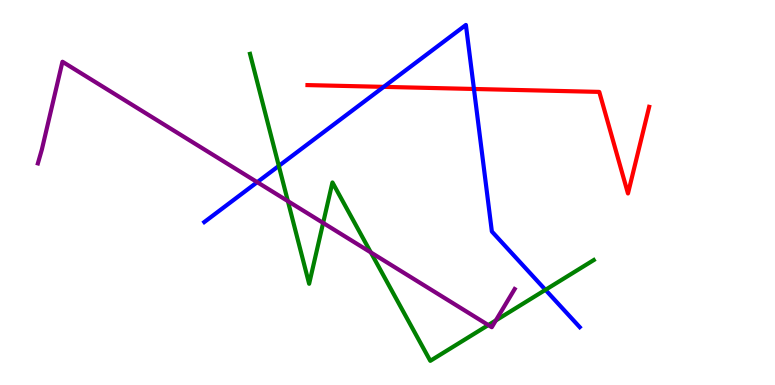[{'lines': ['blue', 'red'], 'intersections': [{'x': 4.95, 'y': 7.74}, {'x': 6.12, 'y': 7.69}]}, {'lines': ['green', 'red'], 'intersections': []}, {'lines': ['purple', 'red'], 'intersections': []}, {'lines': ['blue', 'green'], 'intersections': [{'x': 3.6, 'y': 5.69}, {'x': 7.04, 'y': 2.47}]}, {'lines': ['blue', 'purple'], 'intersections': [{'x': 3.32, 'y': 5.27}]}, {'lines': ['green', 'purple'], 'intersections': [{'x': 3.71, 'y': 4.78}, {'x': 4.17, 'y': 4.21}, {'x': 4.78, 'y': 3.44}, {'x': 6.3, 'y': 1.56}, {'x': 6.4, 'y': 1.68}]}]